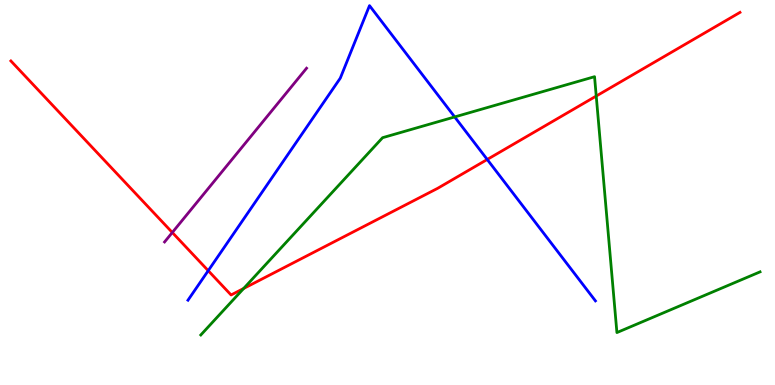[{'lines': ['blue', 'red'], 'intersections': [{'x': 2.69, 'y': 2.97}, {'x': 6.29, 'y': 5.86}]}, {'lines': ['green', 'red'], 'intersections': [{'x': 3.14, 'y': 2.51}, {'x': 7.69, 'y': 7.51}]}, {'lines': ['purple', 'red'], 'intersections': [{'x': 2.22, 'y': 3.96}]}, {'lines': ['blue', 'green'], 'intersections': [{'x': 5.87, 'y': 6.96}]}, {'lines': ['blue', 'purple'], 'intersections': []}, {'lines': ['green', 'purple'], 'intersections': []}]